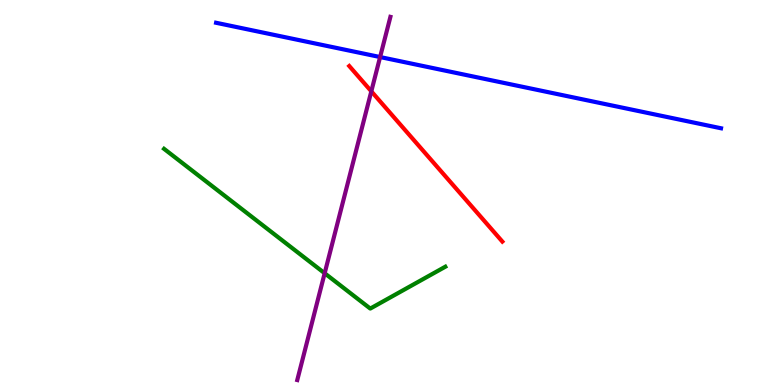[{'lines': ['blue', 'red'], 'intersections': []}, {'lines': ['green', 'red'], 'intersections': []}, {'lines': ['purple', 'red'], 'intersections': [{'x': 4.79, 'y': 7.63}]}, {'lines': ['blue', 'green'], 'intersections': []}, {'lines': ['blue', 'purple'], 'intersections': [{'x': 4.9, 'y': 8.52}]}, {'lines': ['green', 'purple'], 'intersections': [{'x': 4.19, 'y': 2.9}]}]